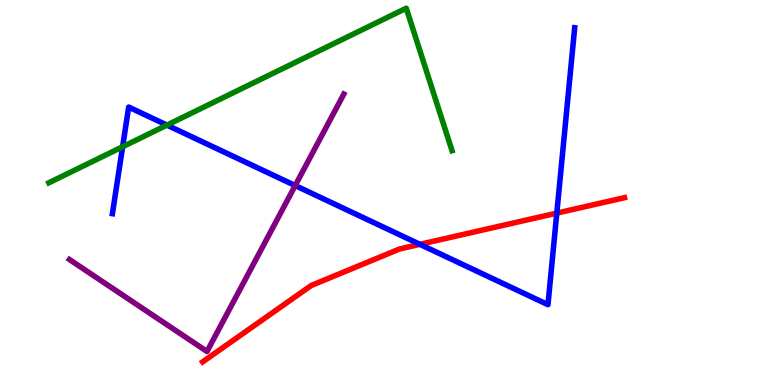[{'lines': ['blue', 'red'], 'intersections': [{'x': 5.42, 'y': 3.65}, {'x': 7.18, 'y': 4.46}]}, {'lines': ['green', 'red'], 'intersections': []}, {'lines': ['purple', 'red'], 'intersections': []}, {'lines': ['blue', 'green'], 'intersections': [{'x': 1.58, 'y': 6.19}, {'x': 2.15, 'y': 6.75}]}, {'lines': ['blue', 'purple'], 'intersections': [{'x': 3.81, 'y': 5.18}]}, {'lines': ['green', 'purple'], 'intersections': []}]